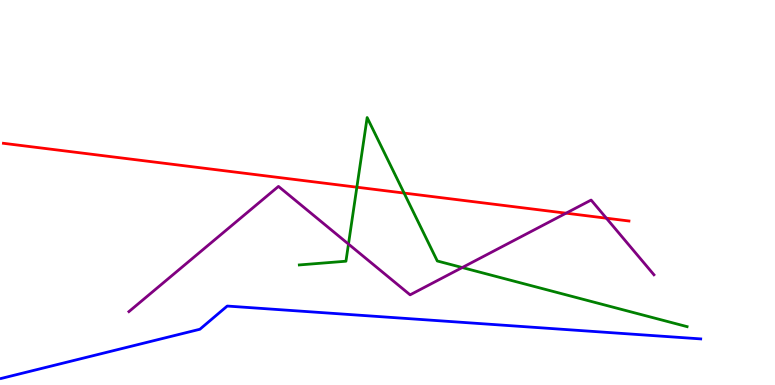[{'lines': ['blue', 'red'], 'intersections': []}, {'lines': ['green', 'red'], 'intersections': [{'x': 4.6, 'y': 5.14}, {'x': 5.21, 'y': 4.99}]}, {'lines': ['purple', 'red'], 'intersections': [{'x': 7.3, 'y': 4.46}, {'x': 7.82, 'y': 4.33}]}, {'lines': ['blue', 'green'], 'intersections': []}, {'lines': ['blue', 'purple'], 'intersections': []}, {'lines': ['green', 'purple'], 'intersections': [{'x': 4.5, 'y': 3.66}, {'x': 5.96, 'y': 3.05}]}]